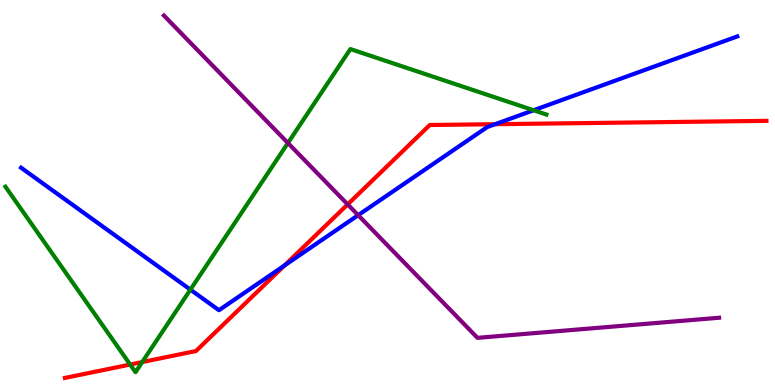[{'lines': ['blue', 'red'], 'intersections': [{'x': 3.67, 'y': 3.1}, {'x': 6.39, 'y': 6.77}]}, {'lines': ['green', 'red'], 'intersections': [{'x': 1.68, 'y': 0.531}, {'x': 1.84, 'y': 0.596}]}, {'lines': ['purple', 'red'], 'intersections': [{'x': 4.49, 'y': 4.69}]}, {'lines': ['blue', 'green'], 'intersections': [{'x': 2.46, 'y': 2.48}, {'x': 6.88, 'y': 7.14}]}, {'lines': ['blue', 'purple'], 'intersections': [{'x': 4.62, 'y': 4.41}]}, {'lines': ['green', 'purple'], 'intersections': [{'x': 3.72, 'y': 6.29}]}]